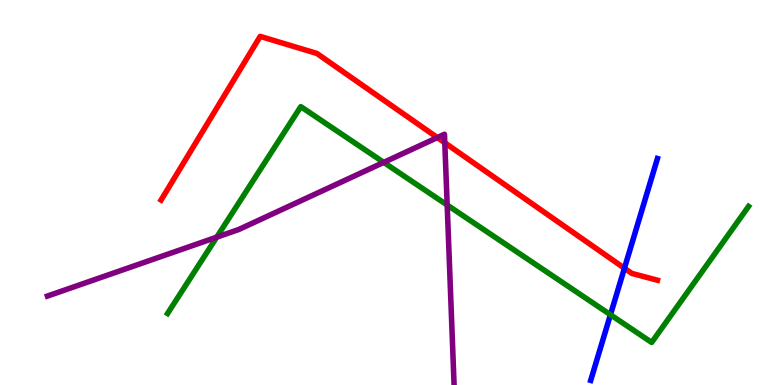[{'lines': ['blue', 'red'], 'intersections': [{'x': 8.06, 'y': 3.03}]}, {'lines': ['green', 'red'], 'intersections': []}, {'lines': ['purple', 'red'], 'intersections': [{'x': 5.64, 'y': 6.43}, {'x': 5.74, 'y': 6.29}]}, {'lines': ['blue', 'green'], 'intersections': [{'x': 7.88, 'y': 1.83}]}, {'lines': ['blue', 'purple'], 'intersections': []}, {'lines': ['green', 'purple'], 'intersections': [{'x': 2.8, 'y': 3.84}, {'x': 4.95, 'y': 5.78}, {'x': 5.77, 'y': 4.67}]}]